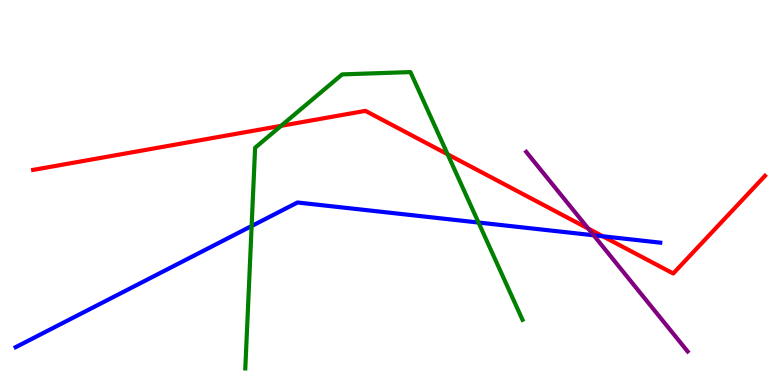[{'lines': ['blue', 'red'], 'intersections': [{'x': 7.78, 'y': 3.86}]}, {'lines': ['green', 'red'], 'intersections': [{'x': 3.63, 'y': 6.73}, {'x': 5.78, 'y': 5.99}]}, {'lines': ['purple', 'red'], 'intersections': [{'x': 7.59, 'y': 4.06}]}, {'lines': ['blue', 'green'], 'intersections': [{'x': 3.25, 'y': 4.13}, {'x': 6.17, 'y': 4.22}]}, {'lines': ['blue', 'purple'], 'intersections': [{'x': 7.66, 'y': 3.89}]}, {'lines': ['green', 'purple'], 'intersections': []}]